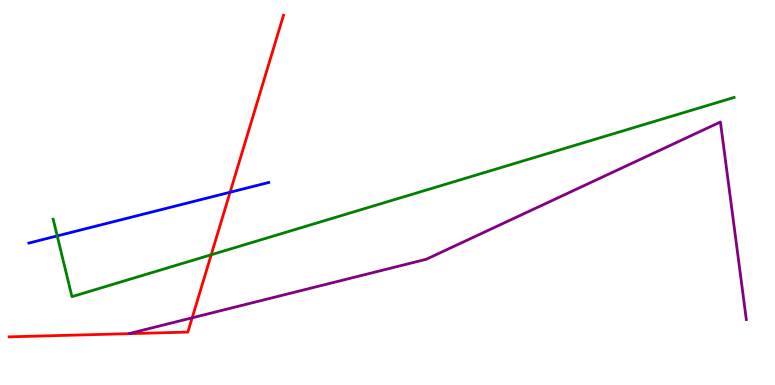[{'lines': ['blue', 'red'], 'intersections': [{'x': 2.97, 'y': 5.01}]}, {'lines': ['green', 'red'], 'intersections': [{'x': 2.73, 'y': 3.38}]}, {'lines': ['purple', 'red'], 'intersections': [{'x': 2.48, 'y': 1.75}]}, {'lines': ['blue', 'green'], 'intersections': [{'x': 0.738, 'y': 3.87}]}, {'lines': ['blue', 'purple'], 'intersections': []}, {'lines': ['green', 'purple'], 'intersections': []}]